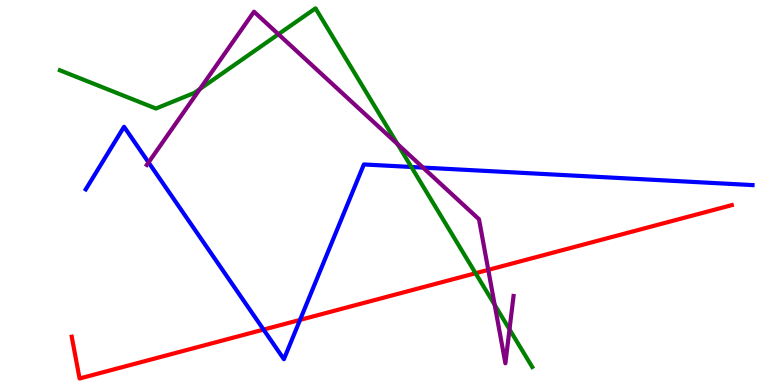[{'lines': ['blue', 'red'], 'intersections': [{'x': 3.4, 'y': 1.44}, {'x': 3.87, 'y': 1.69}]}, {'lines': ['green', 'red'], 'intersections': [{'x': 6.14, 'y': 2.9}]}, {'lines': ['purple', 'red'], 'intersections': [{'x': 6.3, 'y': 2.99}]}, {'lines': ['blue', 'green'], 'intersections': [{'x': 5.31, 'y': 5.66}]}, {'lines': ['blue', 'purple'], 'intersections': [{'x': 1.92, 'y': 5.78}, {'x': 5.46, 'y': 5.65}]}, {'lines': ['green', 'purple'], 'intersections': [{'x': 2.58, 'y': 7.69}, {'x': 3.59, 'y': 9.11}, {'x': 5.13, 'y': 6.26}, {'x': 6.38, 'y': 2.08}, {'x': 6.57, 'y': 1.45}]}]